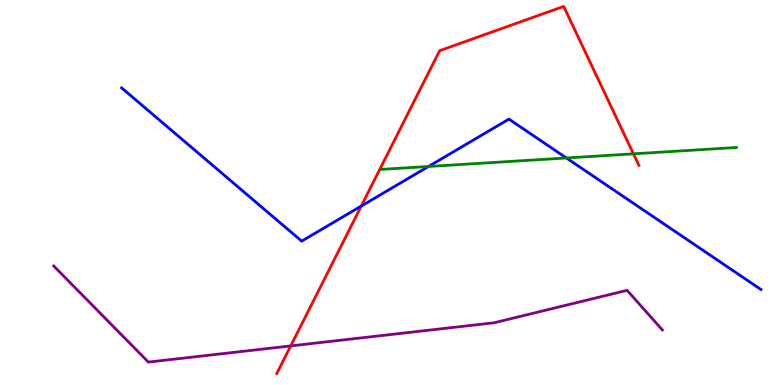[{'lines': ['blue', 'red'], 'intersections': [{'x': 4.66, 'y': 4.65}]}, {'lines': ['green', 'red'], 'intersections': [{'x': 8.17, 'y': 6.0}]}, {'lines': ['purple', 'red'], 'intersections': [{'x': 3.75, 'y': 1.02}]}, {'lines': ['blue', 'green'], 'intersections': [{'x': 5.53, 'y': 5.68}, {'x': 7.31, 'y': 5.9}]}, {'lines': ['blue', 'purple'], 'intersections': []}, {'lines': ['green', 'purple'], 'intersections': []}]